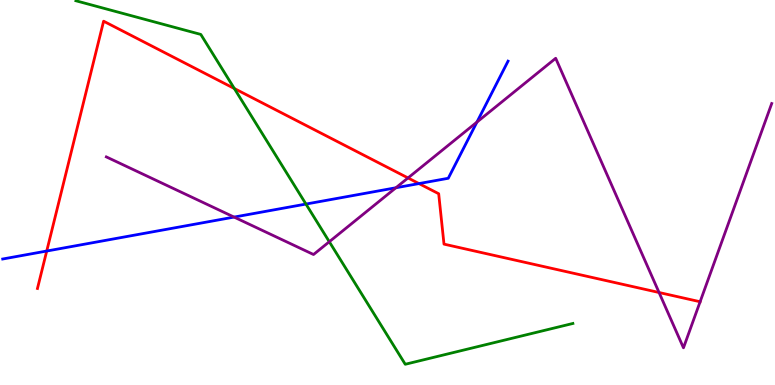[{'lines': ['blue', 'red'], 'intersections': [{'x': 0.603, 'y': 3.48}, {'x': 5.41, 'y': 5.23}]}, {'lines': ['green', 'red'], 'intersections': [{'x': 3.02, 'y': 7.7}]}, {'lines': ['purple', 'red'], 'intersections': [{'x': 5.26, 'y': 5.38}, {'x': 8.5, 'y': 2.4}]}, {'lines': ['blue', 'green'], 'intersections': [{'x': 3.95, 'y': 4.7}]}, {'lines': ['blue', 'purple'], 'intersections': [{'x': 3.02, 'y': 4.36}, {'x': 5.11, 'y': 5.12}, {'x': 6.15, 'y': 6.83}]}, {'lines': ['green', 'purple'], 'intersections': [{'x': 4.25, 'y': 3.72}]}]